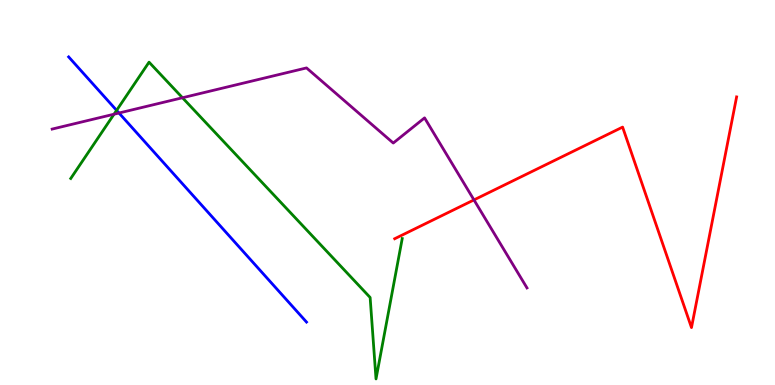[{'lines': ['blue', 'red'], 'intersections': []}, {'lines': ['green', 'red'], 'intersections': []}, {'lines': ['purple', 'red'], 'intersections': [{'x': 6.12, 'y': 4.81}]}, {'lines': ['blue', 'green'], 'intersections': [{'x': 1.5, 'y': 7.13}]}, {'lines': ['blue', 'purple'], 'intersections': [{'x': 1.54, 'y': 7.06}]}, {'lines': ['green', 'purple'], 'intersections': [{'x': 1.47, 'y': 7.03}, {'x': 2.35, 'y': 7.46}]}]